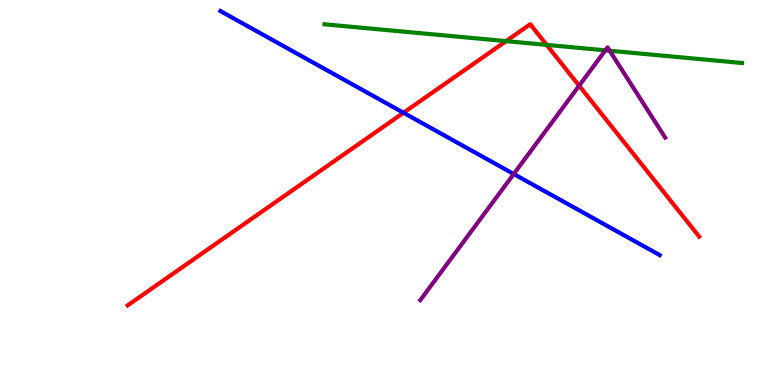[{'lines': ['blue', 'red'], 'intersections': [{'x': 5.21, 'y': 7.07}]}, {'lines': ['green', 'red'], 'intersections': [{'x': 6.53, 'y': 8.93}, {'x': 7.05, 'y': 8.83}]}, {'lines': ['purple', 'red'], 'intersections': [{'x': 7.47, 'y': 7.77}]}, {'lines': ['blue', 'green'], 'intersections': []}, {'lines': ['blue', 'purple'], 'intersections': [{'x': 6.63, 'y': 5.48}]}, {'lines': ['green', 'purple'], 'intersections': [{'x': 7.81, 'y': 8.69}, {'x': 7.87, 'y': 8.68}]}]